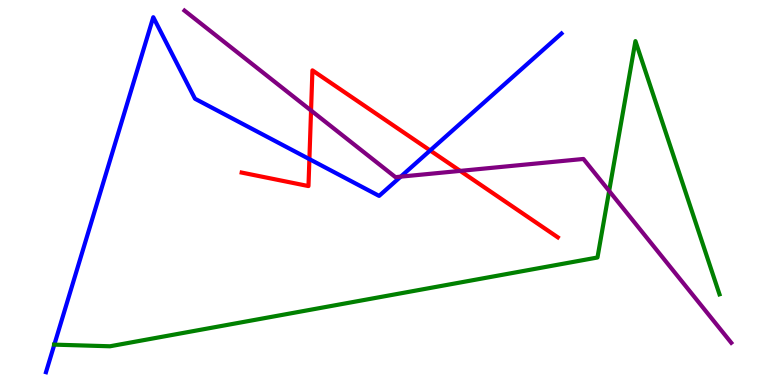[{'lines': ['blue', 'red'], 'intersections': [{'x': 3.99, 'y': 5.87}, {'x': 5.55, 'y': 6.09}]}, {'lines': ['green', 'red'], 'intersections': []}, {'lines': ['purple', 'red'], 'intersections': [{'x': 4.01, 'y': 7.13}, {'x': 5.94, 'y': 5.56}]}, {'lines': ['blue', 'green'], 'intersections': [{'x': 0.701, 'y': 1.05}]}, {'lines': ['blue', 'purple'], 'intersections': [{'x': 5.17, 'y': 5.41}]}, {'lines': ['green', 'purple'], 'intersections': [{'x': 7.86, 'y': 5.04}]}]